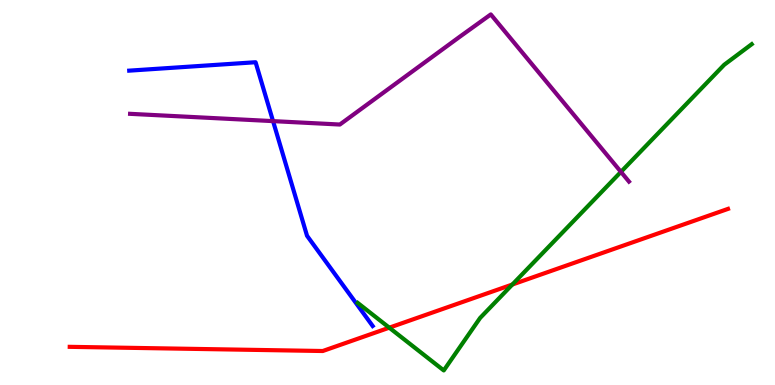[{'lines': ['blue', 'red'], 'intersections': []}, {'lines': ['green', 'red'], 'intersections': [{'x': 5.02, 'y': 1.49}, {'x': 6.61, 'y': 2.61}]}, {'lines': ['purple', 'red'], 'intersections': []}, {'lines': ['blue', 'green'], 'intersections': []}, {'lines': ['blue', 'purple'], 'intersections': [{'x': 3.52, 'y': 6.85}]}, {'lines': ['green', 'purple'], 'intersections': [{'x': 8.01, 'y': 5.54}]}]